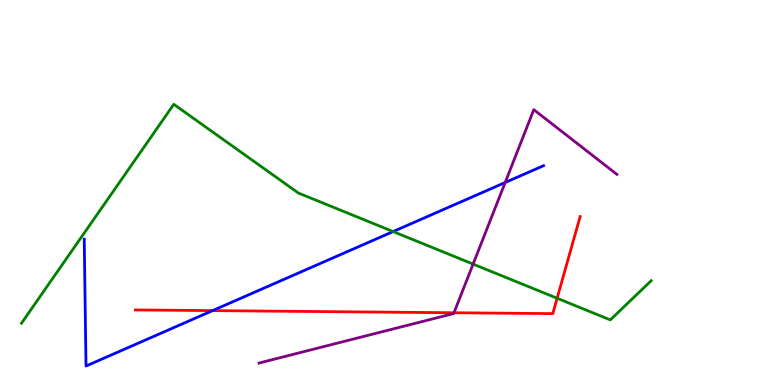[{'lines': ['blue', 'red'], 'intersections': [{'x': 2.74, 'y': 1.93}]}, {'lines': ['green', 'red'], 'intersections': [{'x': 7.19, 'y': 2.25}]}, {'lines': ['purple', 'red'], 'intersections': [{'x': 5.86, 'y': 1.88}]}, {'lines': ['blue', 'green'], 'intersections': [{'x': 5.07, 'y': 3.99}]}, {'lines': ['blue', 'purple'], 'intersections': [{'x': 6.52, 'y': 5.26}]}, {'lines': ['green', 'purple'], 'intersections': [{'x': 6.1, 'y': 3.14}]}]